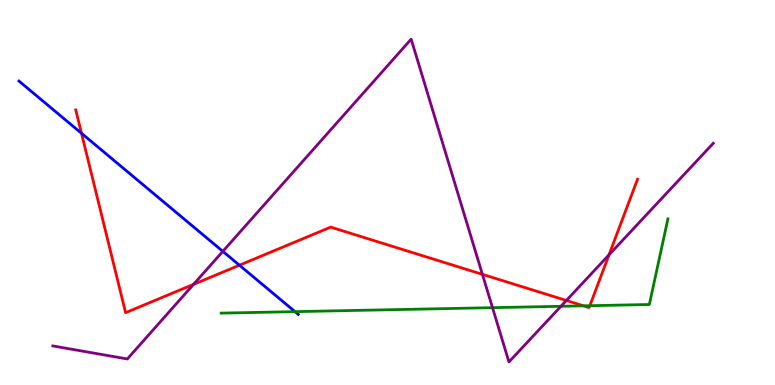[{'lines': ['blue', 'red'], 'intersections': [{'x': 1.05, 'y': 6.54}, {'x': 3.09, 'y': 3.11}]}, {'lines': ['green', 'red'], 'intersections': [{'x': 7.53, 'y': 2.06}, {'x': 7.61, 'y': 2.06}]}, {'lines': ['purple', 'red'], 'intersections': [{'x': 2.5, 'y': 2.61}, {'x': 6.22, 'y': 2.87}, {'x': 7.31, 'y': 2.2}, {'x': 7.86, 'y': 3.38}]}, {'lines': ['blue', 'green'], 'intersections': [{'x': 3.81, 'y': 1.91}]}, {'lines': ['blue', 'purple'], 'intersections': [{'x': 2.88, 'y': 3.47}]}, {'lines': ['green', 'purple'], 'intersections': [{'x': 6.35, 'y': 2.01}, {'x': 7.24, 'y': 2.04}]}]